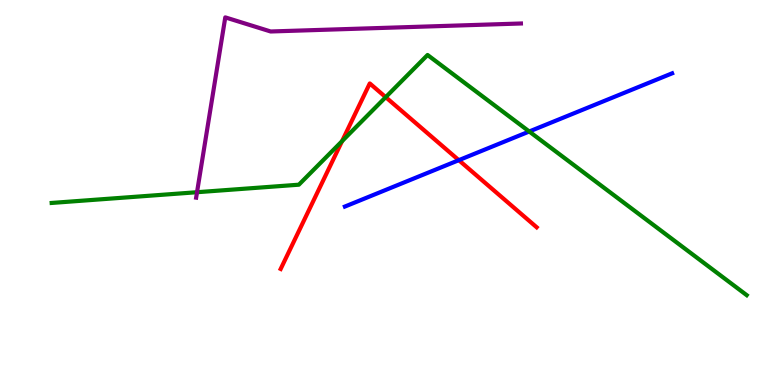[{'lines': ['blue', 'red'], 'intersections': [{'x': 5.92, 'y': 5.84}]}, {'lines': ['green', 'red'], 'intersections': [{'x': 4.41, 'y': 6.33}, {'x': 4.98, 'y': 7.48}]}, {'lines': ['purple', 'red'], 'intersections': []}, {'lines': ['blue', 'green'], 'intersections': [{'x': 6.83, 'y': 6.58}]}, {'lines': ['blue', 'purple'], 'intersections': []}, {'lines': ['green', 'purple'], 'intersections': [{'x': 2.54, 'y': 5.01}]}]